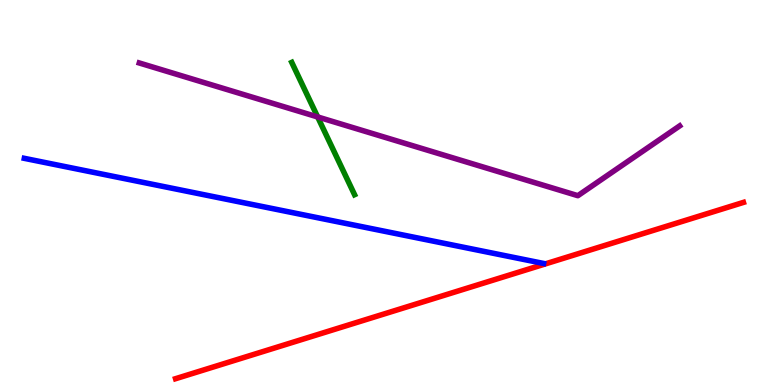[{'lines': ['blue', 'red'], 'intersections': []}, {'lines': ['green', 'red'], 'intersections': []}, {'lines': ['purple', 'red'], 'intersections': []}, {'lines': ['blue', 'green'], 'intersections': []}, {'lines': ['blue', 'purple'], 'intersections': []}, {'lines': ['green', 'purple'], 'intersections': [{'x': 4.1, 'y': 6.96}]}]